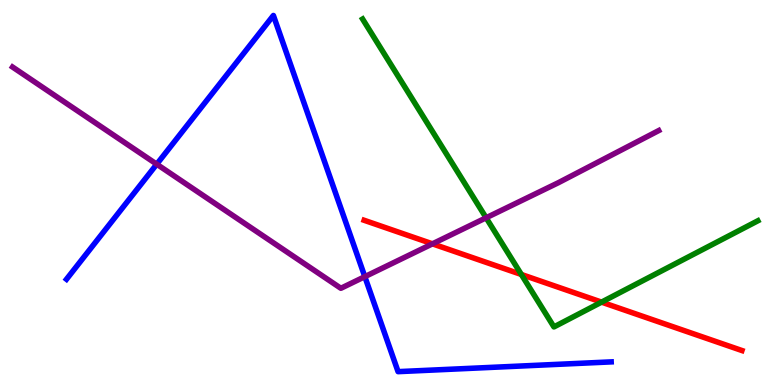[{'lines': ['blue', 'red'], 'intersections': []}, {'lines': ['green', 'red'], 'intersections': [{'x': 6.73, 'y': 2.87}, {'x': 7.76, 'y': 2.15}]}, {'lines': ['purple', 'red'], 'intersections': [{'x': 5.58, 'y': 3.67}]}, {'lines': ['blue', 'green'], 'intersections': []}, {'lines': ['blue', 'purple'], 'intersections': [{'x': 2.02, 'y': 5.74}, {'x': 4.71, 'y': 2.81}]}, {'lines': ['green', 'purple'], 'intersections': [{'x': 6.27, 'y': 4.34}]}]